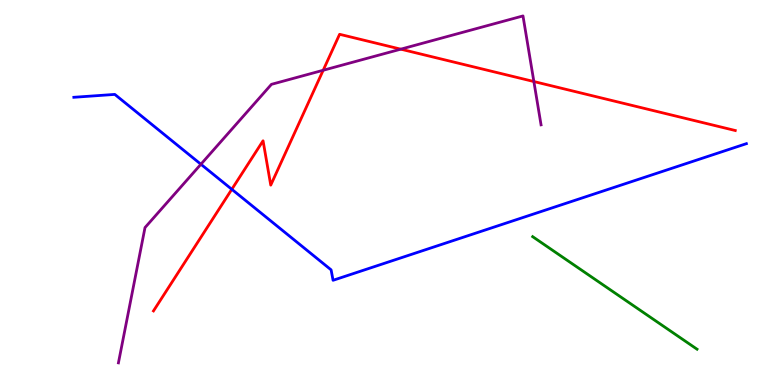[{'lines': ['blue', 'red'], 'intersections': [{'x': 2.99, 'y': 5.08}]}, {'lines': ['green', 'red'], 'intersections': []}, {'lines': ['purple', 'red'], 'intersections': [{'x': 4.17, 'y': 8.17}, {'x': 5.17, 'y': 8.72}, {'x': 6.89, 'y': 7.88}]}, {'lines': ['blue', 'green'], 'intersections': []}, {'lines': ['blue', 'purple'], 'intersections': [{'x': 2.59, 'y': 5.73}]}, {'lines': ['green', 'purple'], 'intersections': []}]